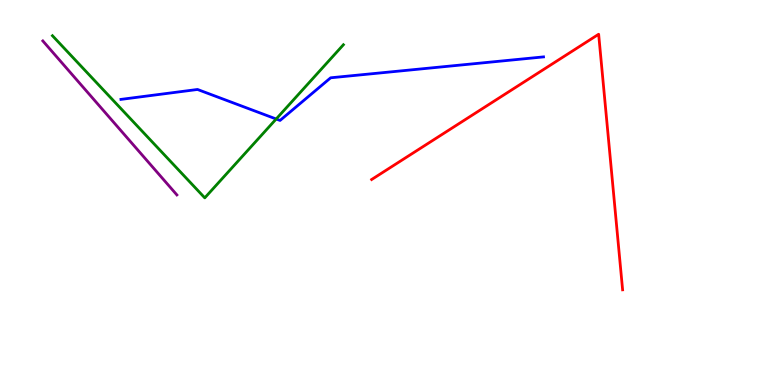[{'lines': ['blue', 'red'], 'intersections': []}, {'lines': ['green', 'red'], 'intersections': []}, {'lines': ['purple', 'red'], 'intersections': []}, {'lines': ['blue', 'green'], 'intersections': [{'x': 3.56, 'y': 6.91}]}, {'lines': ['blue', 'purple'], 'intersections': []}, {'lines': ['green', 'purple'], 'intersections': []}]